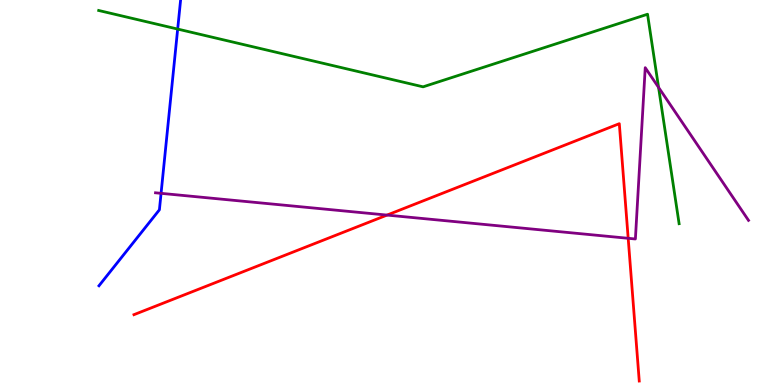[{'lines': ['blue', 'red'], 'intersections': []}, {'lines': ['green', 'red'], 'intersections': []}, {'lines': ['purple', 'red'], 'intersections': [{'x': 4.99, 'y': 4.41}, {'x': 8.11, 'y': 3.81}]}, {'lines': ['blue', 'green'], 'intersections': [{'x': 2.29, 'y': 9.24}]}, {'lines': ['blue', 'purple'], 'intersections': [{'x': 2.08, 'y': 4.98}]}, {'lines': ['green', 'purple'], 'intersections': [{'x': 8.5, 'y': 7.73}]}]